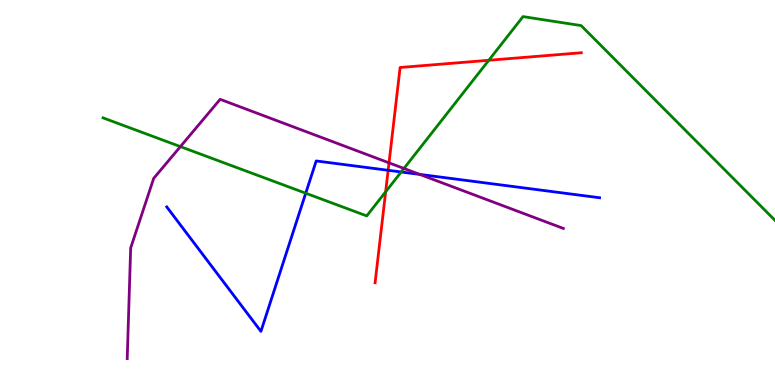[{'lines': ['blue', 'red'], 'intersections': [{'x': 5.01, 'y': 5.58}]}, {'lines': ['green', 'red'], 'intersections': [{'x': 4.98, 'y': 5.02}, {'x': 6.31, 'y': 8.43}]}, {'lines': ['purple', 'red'], 'intersections': [{'x': 5.02, 'y': 5.77}]}, {'lines': ['blue', 'green'], 'intersections': [{'x': 3.94, 'y': 4.98}, {'x': 5.18, 'y': 5.53}]}, {'lines': ['blue', 'purple'], 'intersections': [{'x': 5.42, 'y': 5.47}]}, {'lines': ['green', 'purple'], 'intersections': [{'x': 2.33, 'y': 6.19}, {'x': 5.21, 'y': 5.62}]}]